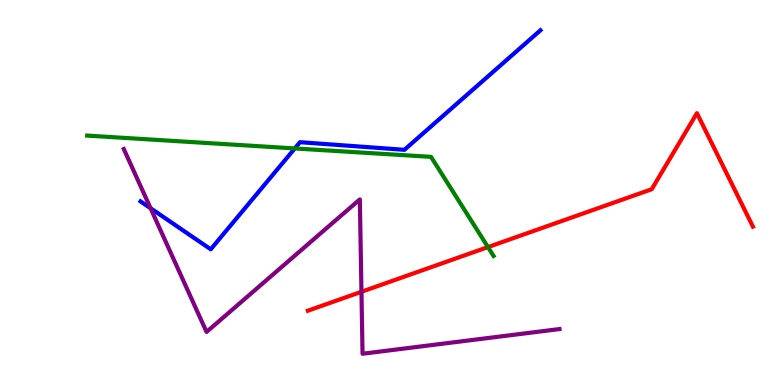[{'lines': ['blue', 'red'], 'intersections': []}, {'lines': ['green', 'red'], 'intersections': [{'x': 6.3, 'y': 3.58}]}, {'lines': ['purple', 'red'], 'intersections': [{'x': 4.66, 'y': 2.42}]}, {'lines': ['blue', 'green'], 'intersections': [{'x': 3.8, 'y': 6.14}]}, {'lines': ['blue', 'purple'], 'intersections': [{'x': 1.94, 'y': 4.59}]}, {'lines': ['green', 'purple'], 'intersections': []}]